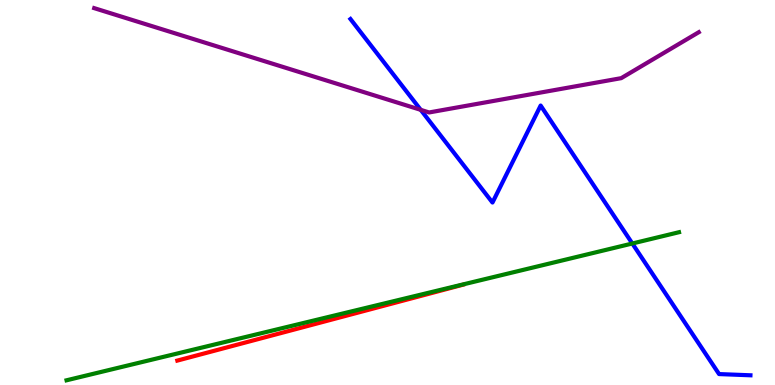[{'lines': ['blue', 'red'], 'intersections': []}, {'lines': ['green', 'red'], 'intersections': []}, {'lines': ['purple', 'red'], 'intersections': []}, {'lines': ['blue', 'green'], 'intersections': [{'x': 8.16, 'y': 3.68}]}, {'lines': ['blue', 'purple'], 'intersections': [{'x': 5.43, 'y': 7.15}]}, {'lines': ['green', 'purple'], 'intersections': []}]